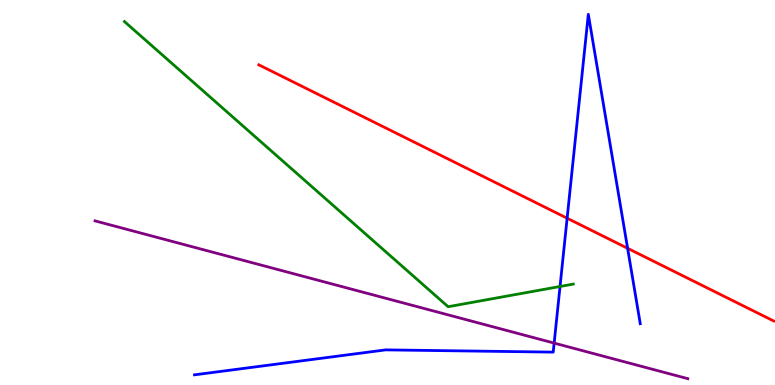[{'lines': ['blue', 'red'], 'intersections': [{'x': 7.32, 'y': 4.33}, {'x': 8.1, 'y': 3.55}]}, {'lines': ['green', 'red'], 'intersections': []}, {'lines': ['purple', 'red'], 'intersections': []}, {'lines': ['blue', 'green'], 'intersections': [{'x': 7.23, 'y': 2.56}]}, {'lines': ['blue', 'purple'], 'intersections': [{'x': 7.15, 'y': 1.09}]}, {'lines': ['green', 'purple'], 'intersections': []}]